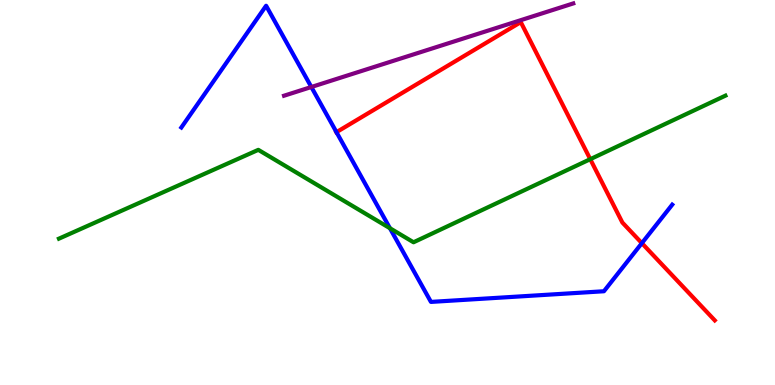[{'lines': ['blue', 'red'], 'intersections': [{'x': 4.34, 'y': 6.57}, {'x': 8.28, 'y': 3.68}]}, {'lines': ['green', 'red'], 'intersections': [{'x': 7.62, 'y': 5.87}]}, {'lines': ['purple', 'red'], 'intersections': []}, {'lines': ['blue', 'green'], 'intersections': [{'x': 5.03, 'y': 4.07}]}, {'lines': ['blue', 'purple'], 'intersections': [{'x': 4.02, 'y': 7.74}]}, {'lines': ['green', 'purple'], 'intersections': []}]